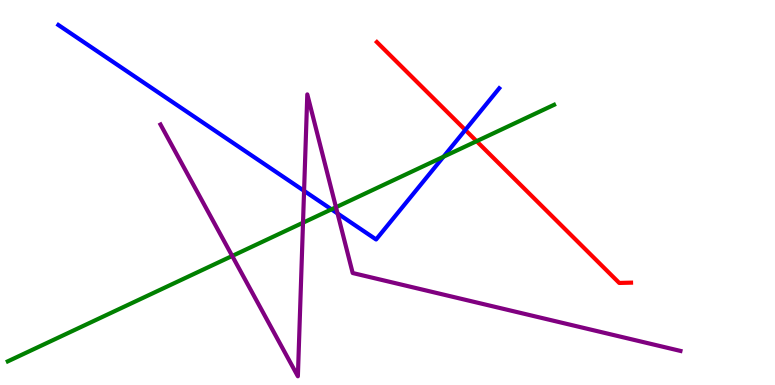[{'lines': ['blue', 'red'], 'intersections': [{'x': 6.0, 'y': 6.62}]}, {'lines': ['green', 'red'], 'intersections': [{'x': 6.15, 'y': 6.33}]}, {'lines': ['purple', 'red'], 'intersections': []}, {'lines': ['blue', 'green'], 'intersections': [{'x': 4.28, 'y': 4.56}, {'x': 5.72, 'y': 5.93}]}, {'lines': ['blue', 'purple'], 'intersections': [{'x': 3.92, 'y': 5.04}, {'x': 4.36, 'y': 4.46}]}, {'lines': ['green', 'purple'], 'intersections': [{'x': 3.0, 'y': 3.35}, {'x': 3.91, 'y': 4.22}, {'x': 4.34, 'y': 4.62}]}]